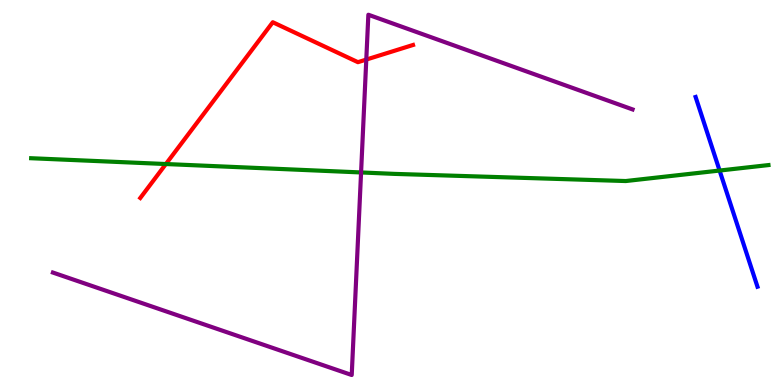[{'lines': ['blue', 'red'], 'intersections': []}, {'lines': ['green', 'red'], 'intersections': [{'x': 2.14, 'y': 5.74}]}, {'lines': ['purple', 'red'], 'intersections': [{'x': 4.73, 'y': 8.45}]}, {'lines': ['blue', 'green'], 'intersections': [{'x': 9.29, 'y': 5.57}]}, {'lines': ['blue', 'purple'], 'intersections': []}, {'lines': ['green', 'purple'], 'intersections': [{'x': 4.66, 'y': 5.52}]}]